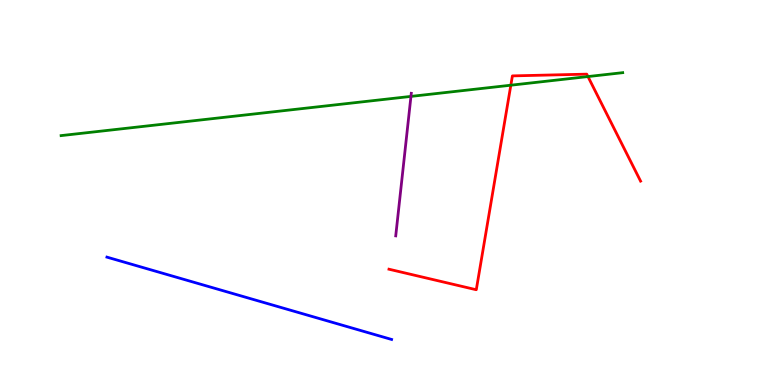[{'lines': ['blue', 'red'], 'intersections': []}, {'lines': ['green', 'red'], 'intersections': [{'x': 6.59, 'y': 7.79}, {'x': 7.59, 'y': 8.01}]}, {'lines': ['purple', 'red'], 'intersections': []}, {'lines': ['blue', 'green'], 'intersections': []}, {'lines': ['blue', 'purple'], 'intersections': []}, {'lines': ['green', 'purple'], 'intersections': [{'x': 5.3, 'y': 7.5}]}]